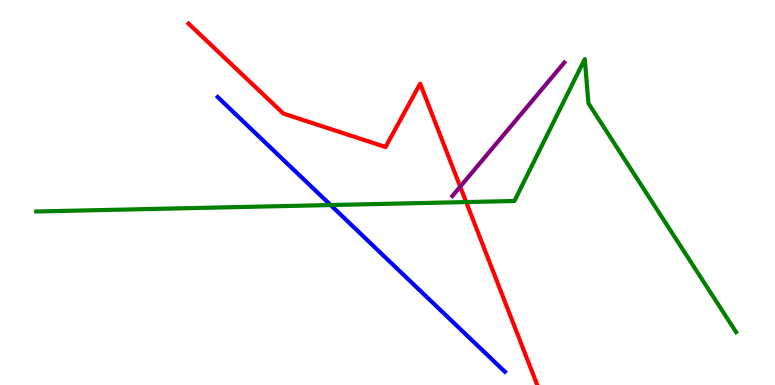[{'lines': ['blue', 'red'], 'intersections': []}, {'lines': ['green', 'red'], 'intersections': [{'x': 6.02, 'y': 4.75}]}, {'lines': ['purple', 'red'], 'intersections': [{'x': 5.94, 'y': 5.15}]}, {'lines': ['blue', 'green'], 'intersections': [{'x': 4.27, 'y': 4.67}]}, {'lines': ['blue', 'purple'], 'intersections': []}, {'lines': ['green', 'purple'], 'intersections': []}]